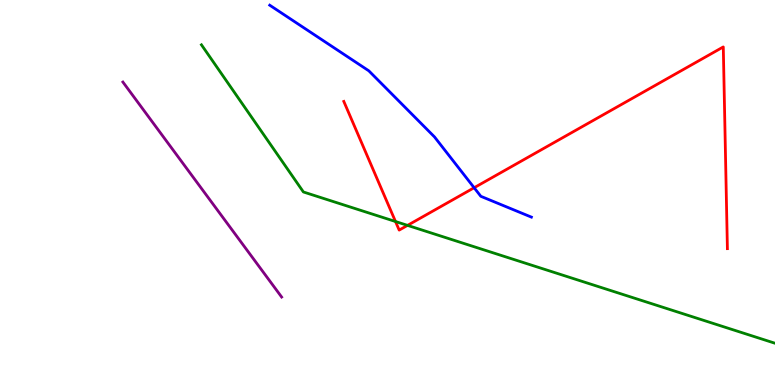[{'lines': ['blue', 'red'], 'intersections': [{'x': 6.12, 'y': 5.12}]}, {'lines': ['green', 'red'], 'intersections': [{'x': 5.1, 'y': 4.25}, {'x': 5.26, 'y': 4.15}]}, {'lines': ['purple', 'red'], 'intersections': []}, {'lines': ['blue', 'green'], 'intersections': []}, {'lines': ['blue', 'purple'], 'intersections': []}, {'lines': ['green', 'purple'], 'intersections': []}]